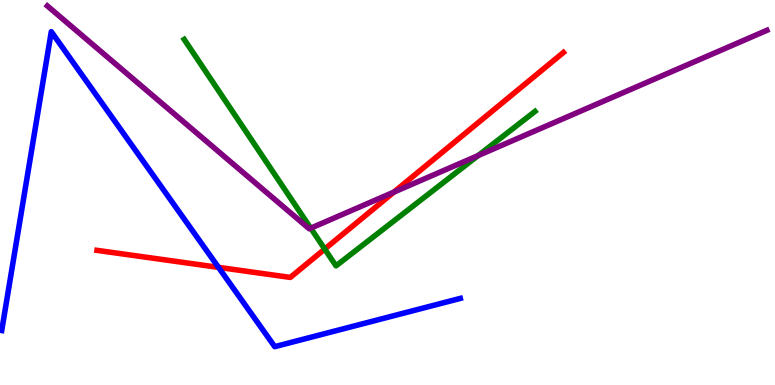[{'lines': ['blue', 'red'], 'intersections': [{'x': 2.82, 'y': 3.06}]}, {'lines': ['green', 'red'], 'intersections': [{'x': 4.19, 'y': 3.53}]}, {'lines': ['purple', 'red'], 'intersections': [{'x': 5.08, 'y': 5.01}]}, {'lines': ['blue', 'green'], 'intersections': []}, {'lines': ['blue', 'purple'], 'intersections': []}, {'lines': ['green', 'purple'], 'intersections': [{'x': 4.01, 'y': 4.07}, {'x': 6.17, 'y': 5.96}]}]